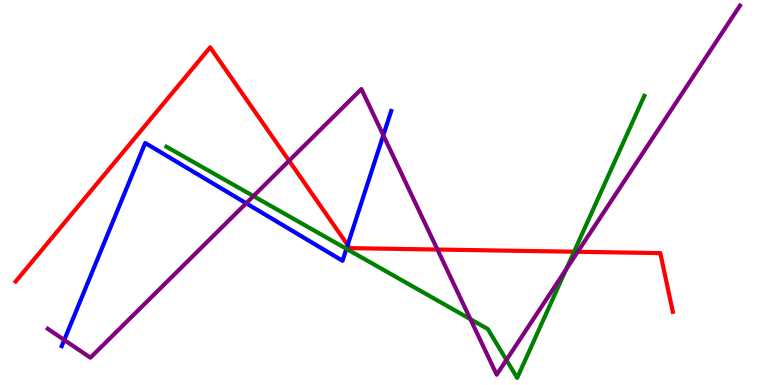[{'lines': ['blue', 'red'], 'intersections': [{'x': 4.49, 'y': 3.64}]}, {'lines': ['green', 'red'], 'intersections': [{'x': 7.41, 'y': 3.46}]}, {'lines': ['purple', 'red'], 'intersections': [{'x': 3.73, 'y': 5.82}, {'x': 5.64, 'y': 3.52}, {'x': 7.45, 'y': 3.46}]}, {'lines': ['blue', 'green'], 'intersections': [{'x': 4.47, 'y': 3.54}]}, {'lines': ['blue', 'purple'], 'intersections': [{'x': 0.829, 'y': 1.17}, {'x': 3.18, 'y': 4.72}, {'x': 4.95, 'y': 6.49}]}, {'lines': ['green', 'purple'], 'intersections': [{'x': 3.27, 'y': 4.91}, {'x': 6.07, 'y': 1.71}, {'x': 6.53, 'y': 0.651}, {'x': 7.3, 'y': 3.0}]}]